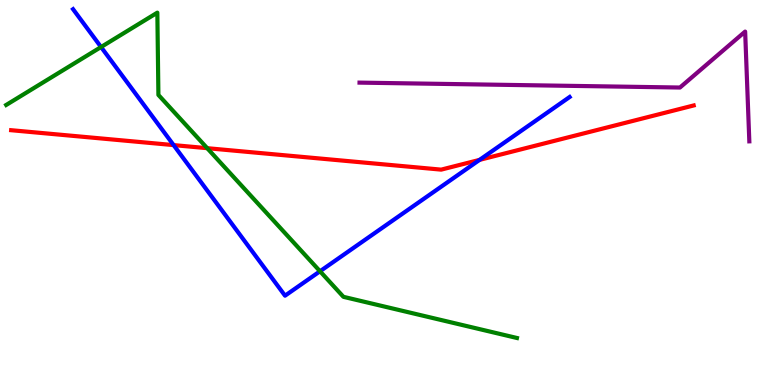[{'lines': ['blue', 'red'], 'intersections': [{'x': 2.24, 'y': 6.23}, {'x': 6.19, 'y': 5.85}]}, {'lines': ['green', 'red'], 'intersections': [{'x': 2.67, 'y': 6.15}]}, {'lines': ['purple', 'red'], 'intersections': []}, {'lines': ['blue', 'green'], 'intersections': [{'x': 1.3, 'y': 8.78}, {'x': 4.13, 'y': 2.95}]}, {'lines': ['blue', 'purple'], 'intersections': []}, {'lines': ['green', 'purple'], 'intersections': []}]